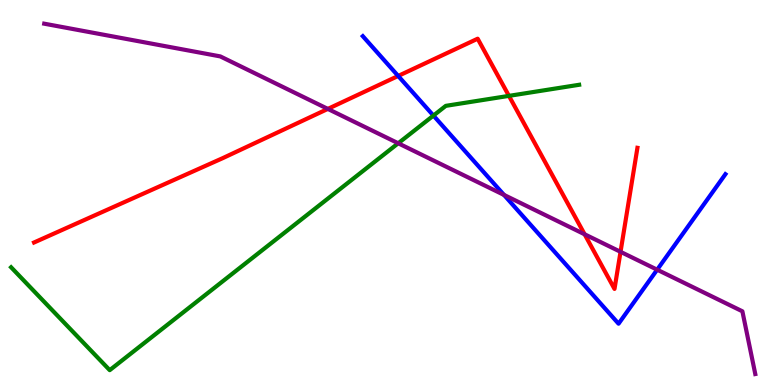[{'lines': ['blue', 'red'], 'intersections': [{'x': 5.14, 'y': 8.03}]}, {'lines': ['green', 'red'], 'intersections': [{'x': 6.57, 'y': 7.51}]}, {'lines': ['purple', 'red'], 'intersections': [{'x': 4.23, 'y': 7.17}, {'x': 7.54, 'y': 3.91}, {'x': 8.01, 'y': 3.46}]}, {'lines': ['blue', 'green'], 'intersections': [{'x': 5.59, 'y': 7.0}]}, {'lines': ['blue', 'purple'], 'intersections': [{'x': 6.5, 'y': 4.94}, {'x': 8.48, 'y': 2.99}]}, {'lines': ['green', 'purple'], 'intersections': [{'x': 5.14, 'y': 6.28}]}]